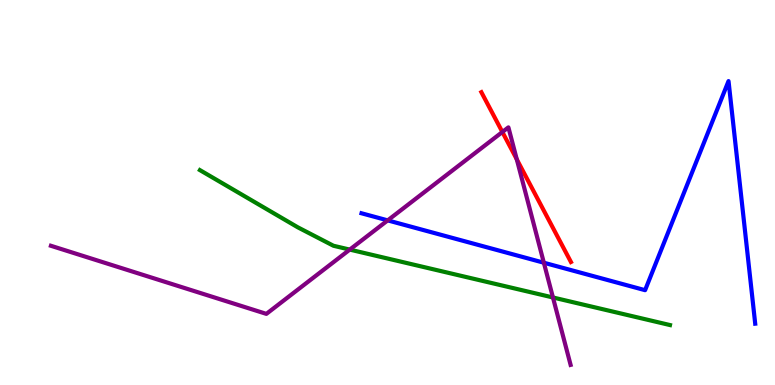[{'lines': ['blue', 'red'], 'intersections': []}, {'lines': ['green', 'red'], 'intersections': []}, {'lines': ['purple', 'red'], 'intersections': [{'x': 6.48, 'y': 6.57}, {'x': 6.67, 'y': 5.86}]}, {'lines': ['blue', 'green'], 'intersections': []}, {'lines': ['blue', 'purple'], 'intersections': [{'x': 5.0, 'y': 4.28}, {'x': 7.02, 'y': 3.18}]}, {'lines': ['green', 'purple'], 'intersections': [{'x': 4.51, 'y': 3.52}, {'x': 7.13, 'y': 2.27}]}]